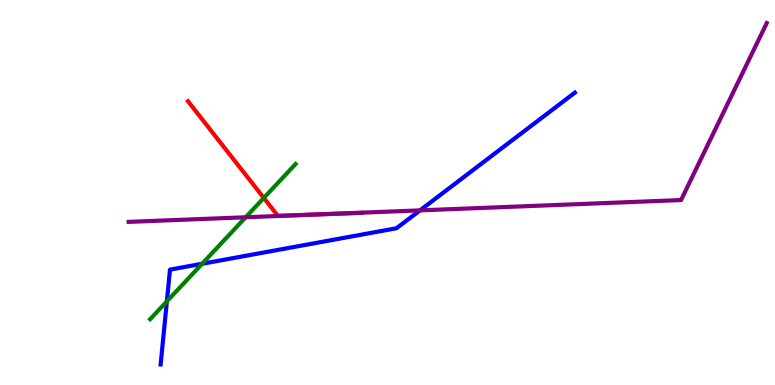[{'lines': ['blue', 'red'], 'intersections': []}, {'lines': ['green', 'red'], 'intersections': [{'x': 3.4, 'y': 4.86}]}, {'lines': ['purple', 'red'], 'intersections': [{'x': 4.05, 'y': 4.43}]}, {'lines': ['blue', 'green'], 'intersections': [{'x': 2.15, 'y': 2.17}, {'x': 2.61, 'y': 3.15}]}, {'lines': ['blue', 'purple'], 'intersections': [{'x': 5.42, 'y': 4.54}]}, {'lines': ['green', 'purple'], 'intersections': [{'x': 3.17, 'y': 4.36}]}]